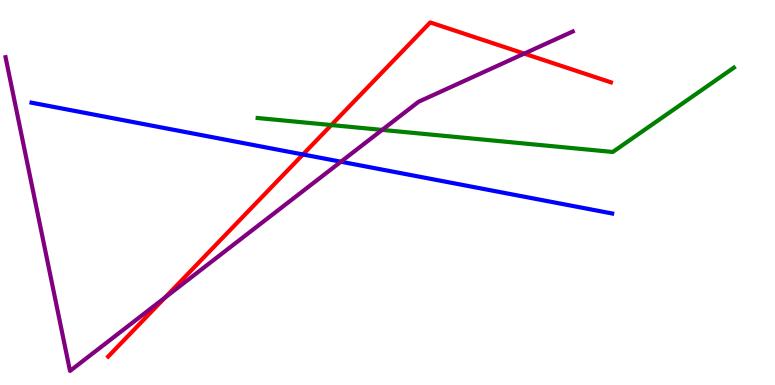[{'lines': ['blue', 'red'], 'intersections': [{'x': 3.91, 'y': 5.99}]}, {'lines': ['green', 'red'], 'intersections': [{'x': 4.28, 'y': 6.75}]}, {'lines': ['purple', 'red'], 'intersections': [{'x': 2.13, 'y': 2.27}, {'x': 6.76, 'y': 8.61}]}, {'lines': ['blue', 'green'], 'intersections': []}, {'lines': ['blue', 'purple'], 'intersections': [{'x': 4.4, 'y': 5.8}]}, {'lines': ['green', 'purple'], 'intersections': [{'x': 4.93, 'y': 6.63}]}]